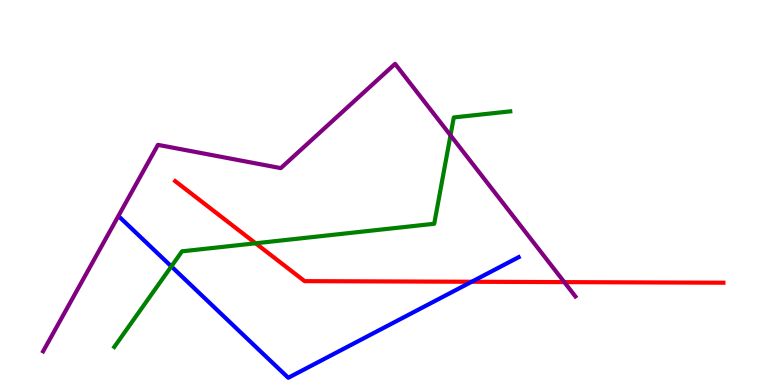[{'lines': ['blue', 'red'], 'intersections': [{'x': 6.09, 'y': 2.68}]}, {'lines': ['green', 'red'], 'intersections': [{'x': 3.3, 'y': 3.68}]}, {'lines': ['purple', 'red'], 'intersections': [{'x': 7.28, 'y': 2.67}]}, {'lines': ['blue', 'green'], 'intersections': [{'x': 2.21, 'y': 3.08}]}, {'lines': ['blue', 'purple'], 'intersections': []}, {'lines': ['green', 'purple'], 'intersections': [{'x': 5.81, 'y': 6.48}]}]